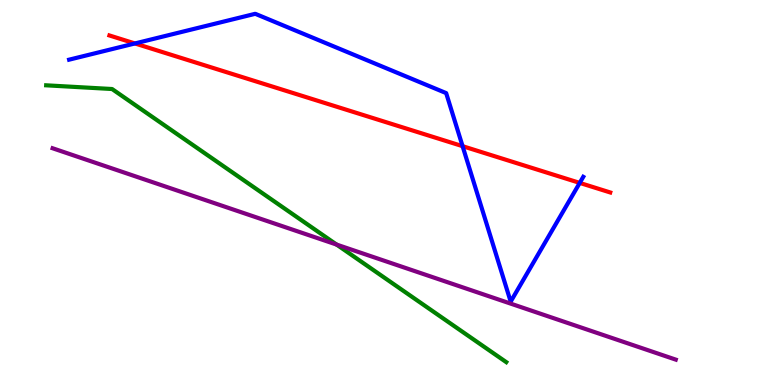[{'lines': ['blue', 'red'], 'intersections': [{'x': 1.74, 'y': 8.87}, {'x': 5.97, 'y': 6.2}, {'x': 7.48, 'y': 5.25}]}, {'lines': ['green', 'red'], 'intersections': []}, {'lines': ['purple', 'red'], 'intersections': []}, {'lines': ['blue', 'green'], 'intersections': []}, {'lines': ['blue', 'purple'], 'intersections': []}, {'lines': ['green', 'purple'], 'intersections': [{'x': 4.34, 'y': 3.65}]}]